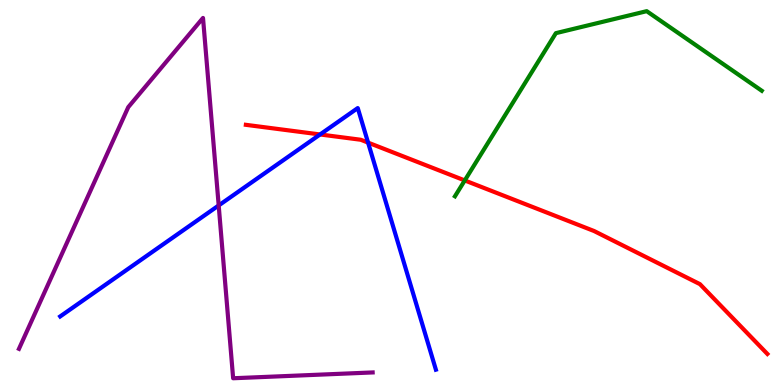[{'lines': ['blue', 'red'], 'intersections': [{'x': 4.13, 'y': 6.51}, {'x': 4.75, 'y': 6.3}]}, {'lines': ['green', 'red'], 'intersections': [{'x': 6.0, 'y': 5.31}]}, {'lines': ['purple', 'red'], 'intersections': []}, {'lines': ['blue', 'green'], 'intersections': []}, {'lines': ['blue', 'purple'], 'intersections': [{'x': 2.82, 'y': 4.66}]}, {'lines': ['green', 'purple'], 'intersections': []}]